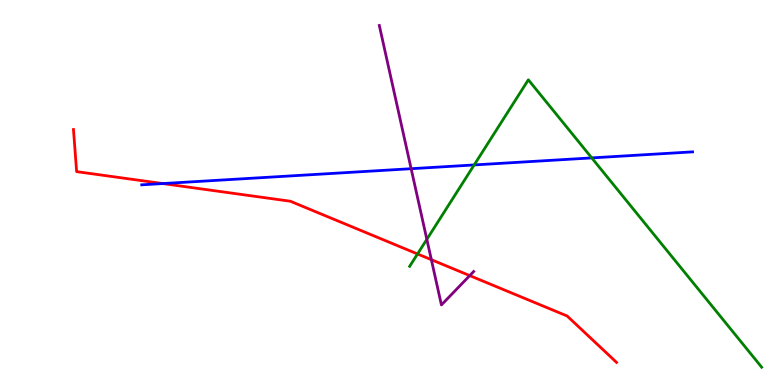[{'lines': ['blue', 'red'], 'intersections': [{'x': 2.1, 'y': 5.23}]}, {'lines': ['green', 'red'], 'intersections': [{'x': 5.39, 'y': 3.4}]}, {'lines': ['purple', 'red'], 'intersections': [{'x': 5.57, 'y': 3.25}, {'x': 6.06, 'y': 2.84}]}, {'lines': ['blue', 'green'], 'intersections': [{'x': 6.12, 'y': 5.72}, {'x': 7.64, 'y': 5.9}]}, {'lines': ['blue', 'purple'], 'intersections': [{'x': 5.31, 'y': 5.62}]}, {'lines': ['green', 'purple'], 'intersections': [{'x': 5.51, 'y': 3.78}]}]